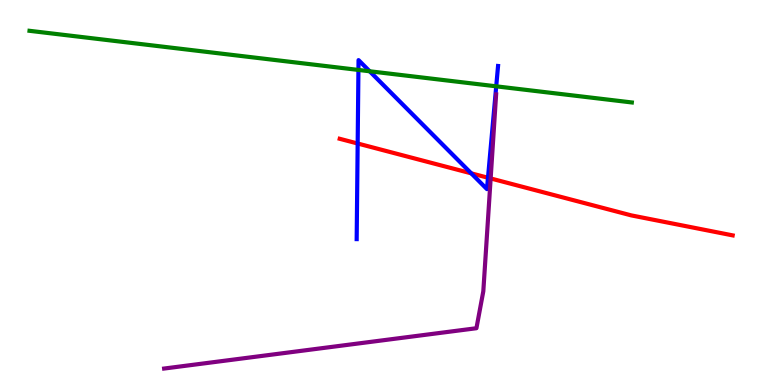[{'lines': ['blue', 'red'], 'intersections': [{'x': 4.62, 'y': 6.27}, {'x': 6.08, 'y': 5.5}, {'x': 6.3, 'y': 5.38}]}, {'lines': ['green', 'red'], 'intersections': []}, {'lines': ['purple', 'red'], 'intersections': [{'x': 6.33, 'y': 5.37}]}, {'lines': ['blue', 'green'], 'intersections': [{'x': 4.62, 'y': 8.18}, {'x': 4.77, 'y': 8.15}, {'x': 6.4, 'y': 7.76}]}, {'lines': ['blue', 'purple'], 'intersections': []}, {'lines': ['green', 'purple'], 'intersections': []}]